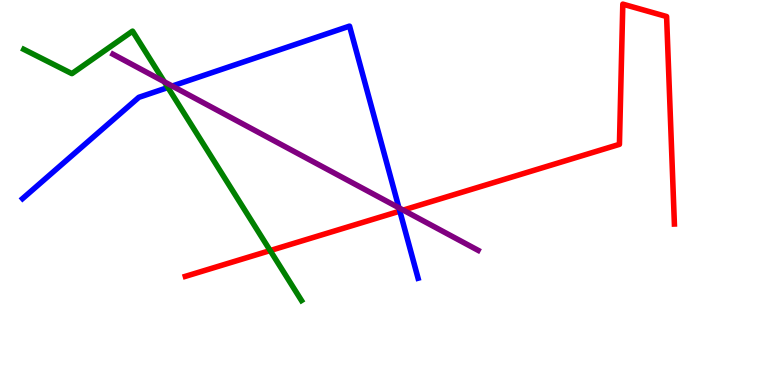[{'lines': ['blue', 'red'], 'intersections': [{'x': 5.16, 'y': 4.52}]}, {'lines': ['green', 'red'], 'intersections': [{'x': 3.49, 'y': 3.49}]}, {'lines': ['purple', 'red'], 'intersections': [{'x': 5.2, 'y': 4.54}]}, {'lines': ['blue', 'green'], 'intersections': [{'x': 2.17, 'y': 7.73}]}, {'lines': ['blue', 'purple'], 'intersections': [{'x': 2.22, 'y': 7.77}, {'x': 5.15, 'y': 4.6}]}, {'lines': ['green', 'purple'], 'intersections': [{'x': 2.12, 'y': 7.88}]}]